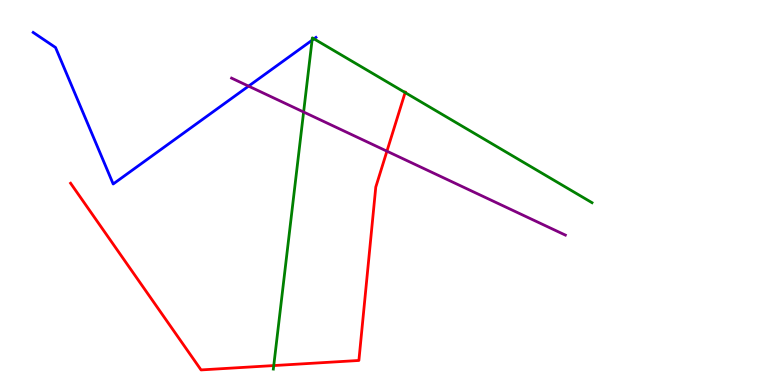[{'lines': ['blue', 'red'], 'intersections': []}, {'lines': ['green', 'red'], 'intersections': [{'x': 3.53, 'y': 0.505}, {'x': 5.23, 'y': 7.6}]}, {'lines': ['purple', 'red'], 'intersections': [{'x': 4.99, 'y': 6.07}]}, {'lines': ['blue', 'green'], 'intersections': [{'x': 4.03, 'y': 8.95}, {'x': 4.05, 'y': 8.99}]}, {'lines': ['blue', 'purple'], 'intersections': [{'x': 3.21, 'y': 7.76}]}, {'lines': ['green', 'purple'], 'intersections': [{'x': 3.92, 'y': 7.09}]}]